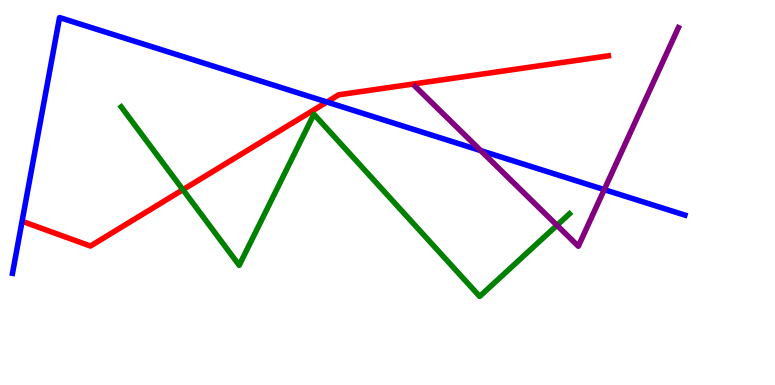[{'lines': ['blue', 'red'], 'intersections': [{'x': 4.22, 'y': 7.35}]}, {'lines': ['green', 'red'], 'intersections': [{'x': 2.36, 'y': 5.07}]}, {'lines': ['purple', 'red'], 'intersections': []}, {'lines': ['blue', 'green'], 'intersections': []}, {'lines': ['blue', 'purple'], 'intersections': [{'x': 6.2, 'y': 6.09}, {'x': 7.8, 'y': 5.07}]}, {'lines': ['green', 'purple'], 'intersections': [{'x': 7.19, 'y': 4.15}]}]